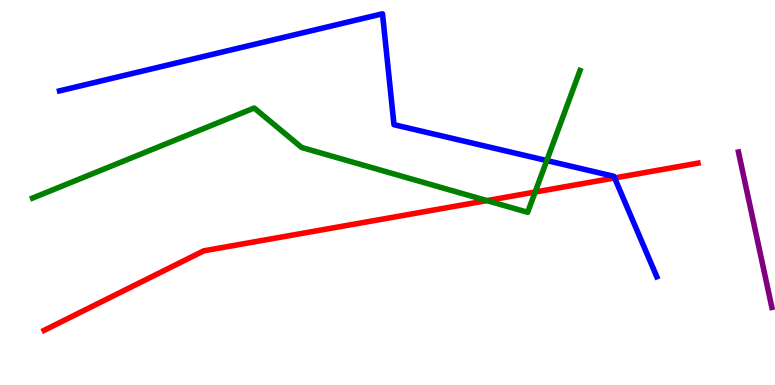[{'lines': ['blue', 'red'], 'intersections': [{'x': 7.93, 'y': 5.38}]}, {'lines': ['green', 'red'], 'intersections': [{'x': 6.28, 'y': 4.79}, {'x': 6.91, 'y': 5.01}]}, {'lines': ['purple', 'red'], 'intersections': []}, {'lines': ['blue', 'green'], 'intersections': [{'x': 7.06, 'y': 5.83}]}, {'lines': ['blue', 'purple'], 'intersections': []}, {'lines': ['green', 'purple'], 'intersections': []}]